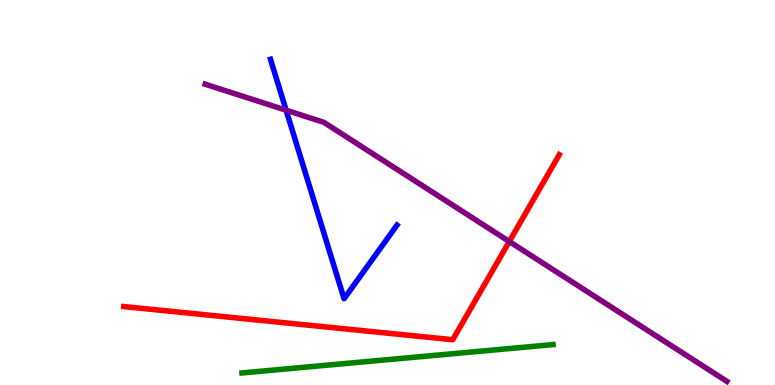[{'lines': ['blue', 'red'], 'intersections': []}, {'lines': ['green', 'red'], 'intersections': []}, {'lines': ['purple', 'red'], 'intersections': [{'x': 6.57, 'y': 3.73}]}, {'lines': ['blue', 'green'], 'intersections': []}, {'lines': ['blue', 'purple'], 'intersections': [{'x': 3.69, 'y': 7.14}]}, {'lines': ['green', 'purple'], 'intersections': []}]